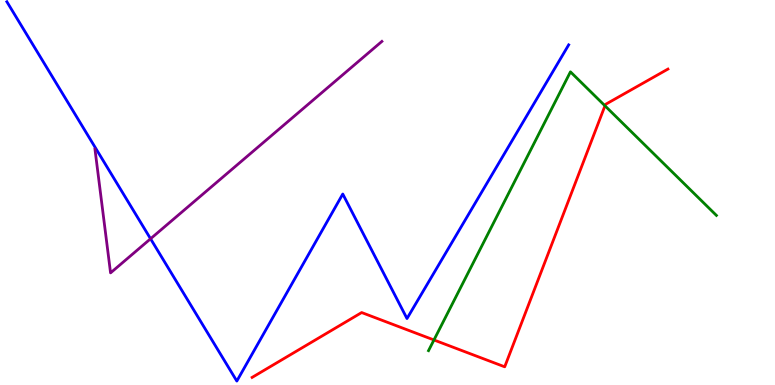[{'lines': ['blue', 'red'], 'intersections': []}, {'lines': ['green', 'red'], 'intersections': [{'x': 5.6, 'y': 1.17}, {'x': 7.81, 'y': 7.25}]}, {'lines': ['purple', 'red'], 'intersections': []}, {'lines': ['blue', 'green'], 'intersections': []}, {'lines': ['blue', 'purple'], 'intersections': [{'x': 1.94, 'y': 3.8}]}, {'lines': ['green', 'purple'], 'intersections': []}]